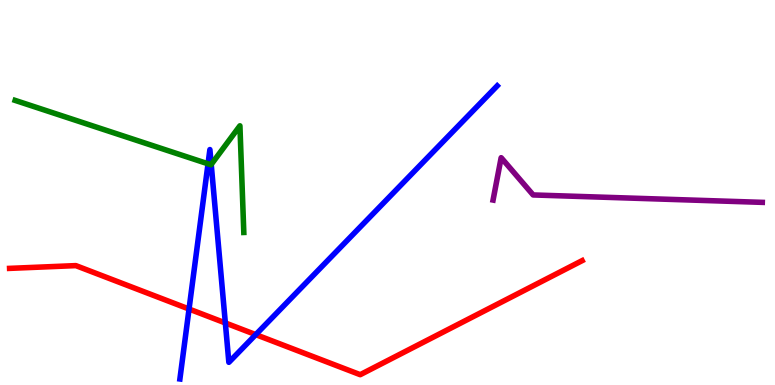[{'lines': ['blue', 'red'], 'intersections': [{'x': 2.44, 'y': 1.97}, {'x': 2.91, 'y': 1.61}, {'x': 3.3, 'y': 1.31}]}, {'lines': ['green', 'red'], 'intersections': []}, {'lines': ['purple', 'red'], 'intersections': []}, {'lines': ['blue', 'green'], 'intersections': [{'x': 2.68, 'y': 5.75}, {'x': 2.73, 'y': 5.73}]}, {'lines': ['blue', 'purple'], 'intersections': []}, {'lines': ['green', 'purple'], 'intersections': []}]